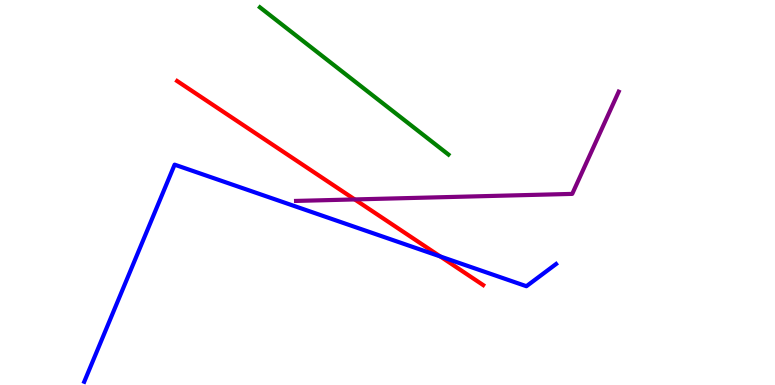[{'lines': ['blue', 'red'], 'intersections': [{'x': 5.68, 'y': 3.34}]}, {'lines': ['green', 'red'], 'intersections': []}, {'lines': ['purple', 'red'], 'intersections': [{'x': 4.58, 'y': 4.82}]}, {'lines': ['blue', 'green'], 'intersections': []}, {'lines': ['blue', 'purple'], 'intersections': []}, {'lines': ['green', 'purple'], 'intersections': []}]